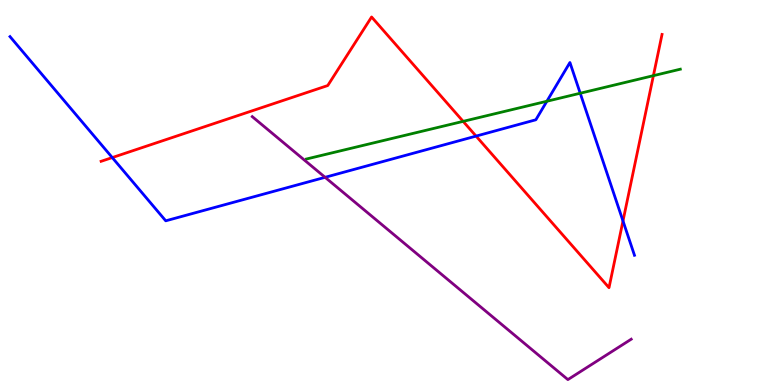[{'lines': ['blue', 'red'], 'intersections': [{'x': 1.45, 'y': 5.91}, {'x': 6.14, 'y': 6.46}, {'x': 8.04, 'y': 4.26}]}, {'lines': ['green', 'red'], 'intersections': [{'x': 5.98, 'y': 6.85}, {'x': 8.43, 'y': 8.03}]}, {'lines': ['purple', 'red'], 'intersections': []}, {'lines': ['blue', 'green'], 'intersections': [{'x': 7.06, 'y': 7.37}, {'x': 7.49, 'y': 7.58}]}, {'lines': ['blue', 'purple'], 'intersections': [{'x': 4.19, 'y': 5.39}]}, {'lines': ['green', 'purple'], 'intersections': []}]